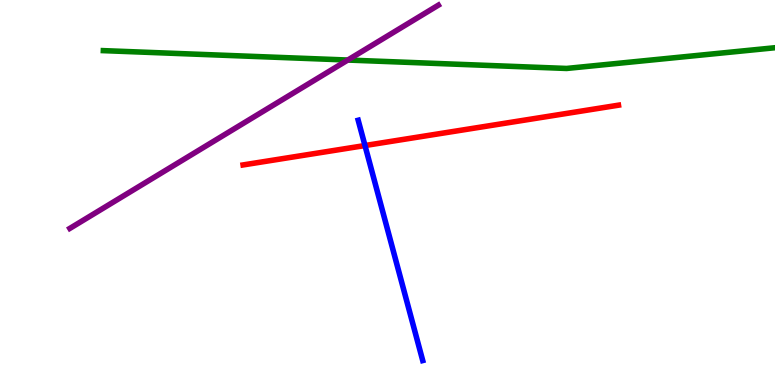[{'lines': ['blue', 'red'], 'intersections': [{'x': 4.71, 'y': 6.22}]}, {'lines': ['green', 'red'], 'intersections': []}, {'lines': ['purple', 'red'], 'intersections': []}, {'lines': ['blue', 'green'], 'intersections': []}, {'lines': ['blue', 'purple'], 'intersections': []}, {'lines': ['green', 'purple'], 'intersections': [{'x': 4.49, 'y': 8.44}]}]